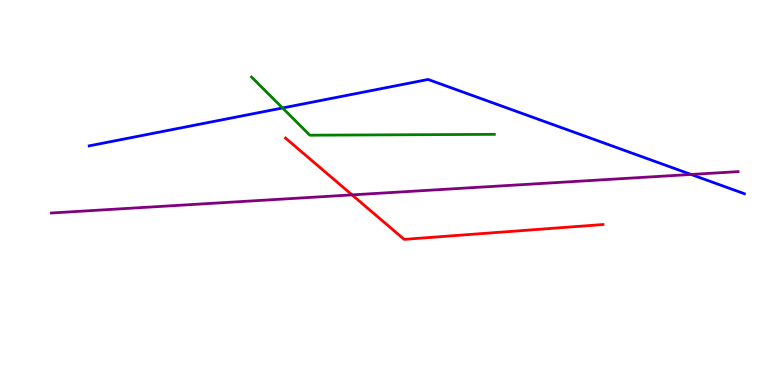[{'lines': ['blue', 'red'], 'intersections': []}, {'lines': ['green', 'red'], 'intersections': []}, {'lines': ['purple', 'red'], 'intersections': [{'x': 4.54, 'y': 4.94}]}, {'lines': ['blue', 'green'], 'intersections': [{'x': 3.65, 'y': 7.2}]}, {'lines': ['blue', 'purple'], 'intersections': [{'x': 8.92, 'y': 5.47}]}, {'lines': ['green', 'purple'], 'intersections': []}]